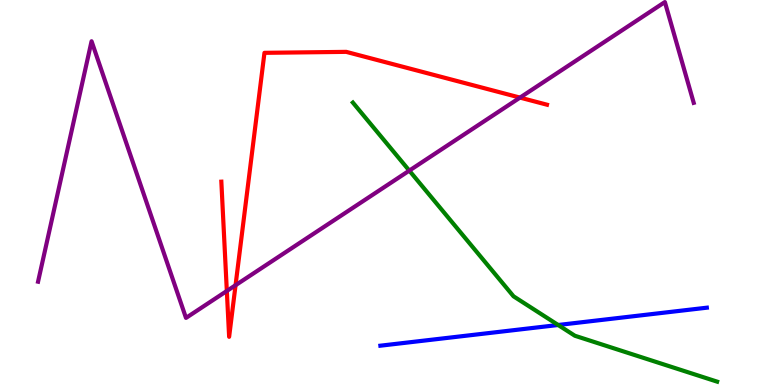[{'lines': ['blue', 'red'], 'intersections': []}, {'lines': ['green', 'red'], 'intersections': []}, {'lines': ['purple', 'red'], 'intersections': [{'x': 2.93, 'y': 2.44}, {'x': 3.04, 'y': 2.59}, {'x': 6.71, 'y': 7.46}]}, {'lines': ['blue', 'green'], 'intersections': [{'x': 7.2, 'y': 1.56}]}, {'lines': ['blue', 'purple'], 'intersections': []}, {'lines': ['green', 'purple'], 'intersections': [{'x': 5.28, 'y': 5.57}]}]